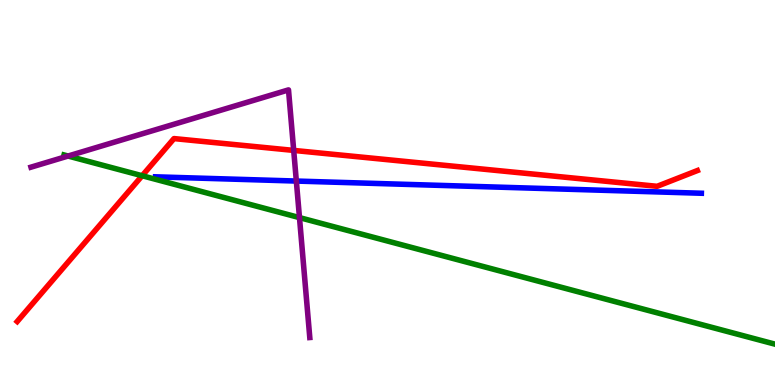[{'lines': ['blue', 'red'], 'intersections': []}, {'lines': ['green', 'red'], 'intersections': [{'x': 1.83, 'y': 5.44}]}, {'lines': ['purple', 'red'], 'intersections': [{'x': 3.79, 'y': 6.09}]}, {'lines': ['blue', 'green'], 'intersections': []}, {'lines': ['blue', 'purple'], 'intersections': [{'x': 3.82, 'y': 5.3}]}, {'lines': ['green', 'purple'], 'intersections': [{'x': 0.879, 'y': 5.95}, {'x': 3.86, 'y': 4.35}]}]